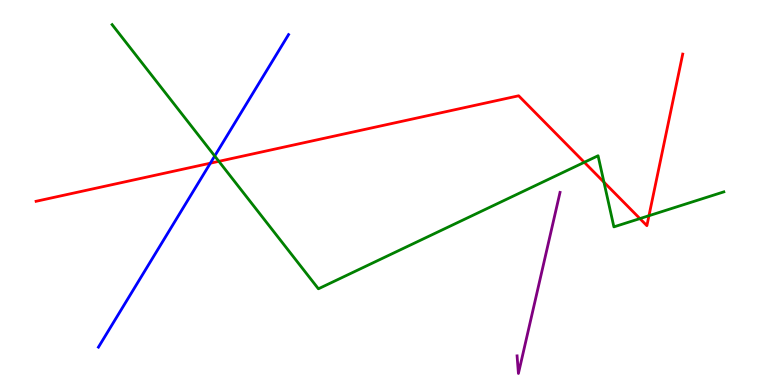[{'lines': ['blue', 'red'], 'intersections': [{'x': 2.71, 'y': 5.76}]}, {'lines': ['green', 'red'], 'intersections': [{'x': 2.82, 'y': 5.81}, {'x': 7.54, 'y': 5.78}, {'x': 7.79, 'y': 5.27}, {'x': 8.26, 'y': 4.32}, {'x': 8.37, 'y': 4.4}]}, {'lines': ['purple', 'red'], 'intersections': []}, {'lines': ['blue', 'green'], 'intersections': [{'x': 2.77, 'y': 5.95}]}, {'lines': ['blue', 'purple'], 'intersections': []}, {'lines': ['green', 'purple'], 'intersections': []}]